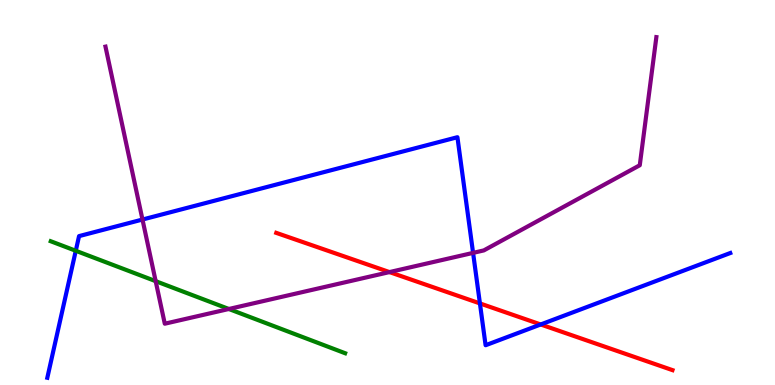[{'lines': ['blue', 'red'], 'intersections': [{'x': 6.19, 'y': 2.12}, {'x': 6.98, 'y': 1.57}]}, {'lines': ['green', 'red'], 'intersections': []}, {'lines': ['purple', 'red'], 'intersections': [{'x': 5.03, 'y': 2.93}]}, {'lines': ['blue', 'green'], 'intersections': [{'x': 0.978, 'y': 3.49}]}, {'lines': ['blue', 'purple'], 'intersections': [{'x': 1.84, 'y': 4.3}, {'x': 6.1, 'y': 3.43}]}, {'lines': ['green', 'purple'], 'intersections': [{'x': 2.01, 'y': 2.7}, {'x': 2.95, 'y': 1.97}]}]